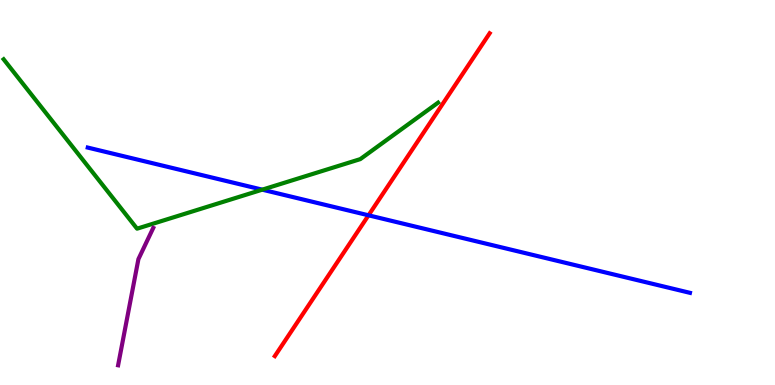[{'lines': ['blue', 'red'], 'intersections': [{'x': 4.76, 'y': 4.41}]}, {'lines': ['green', 'red'], 'intersections': []}, {'lines': ['purple', 'red'], 'intersections': []}, {'lines': ['blue', 'green'], 'intersections': [{'x': 3.38, 'y': 5.07}]}, {'lines': ['blue', 'purple'], 'intersections': []}, {'lines': ['green', 'purple'], 'intersections': []}]